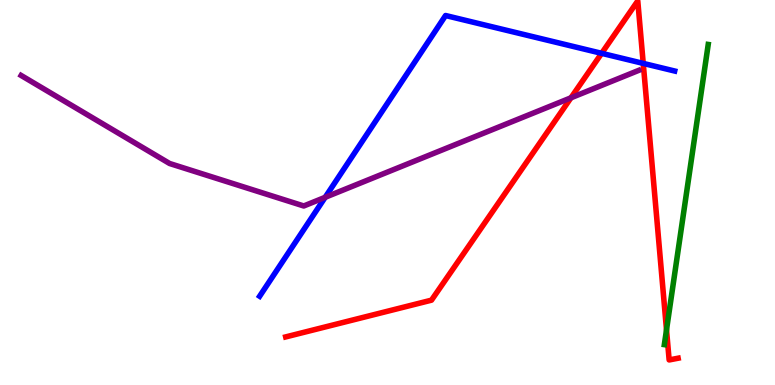[{'lines': ['blue', 'red'], 'intersections': [{'x': 7.76, 'y': 8.61}, {'x': 8.3, 'y': 8.35}]}, {'lines': ['green', 'red'], 'intersections': [{'x': 8.6, 'y': 1.43}]}, {'lines': ['purple', 'red'], 'intersections': [{'x': 7.37, 'y': 7.46}]}, {'lines': ['blue', 'green'], 'intersections': []}, {'lines': ['blue', 'purple'], 'intersections': [{'x': 4.2, 'y': 4.87}]}, {'lines': ['green', 'purple'], 'intersections': []}]